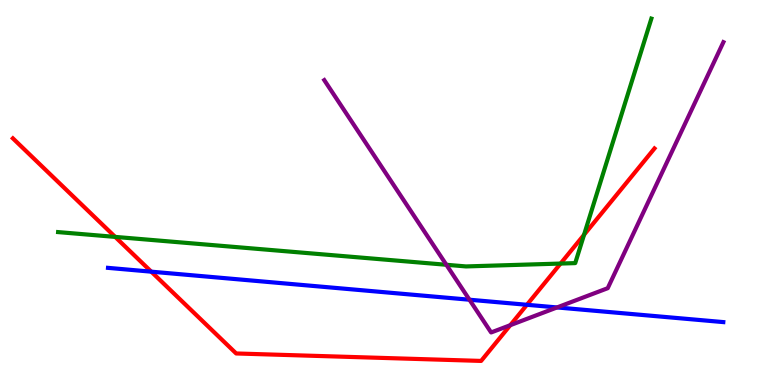[{'lines': ['blue', 'red'], 'intersections': [{'x': 1.95, 'y': 2.94}, {'x': 6.8, 'y': 2.08}]}, {'lines': ['green', 'red'], 'intersections': [{'x': 1.49, 'y': 3.85}, {'x': 7.23, 'y': 3.15}, {'x': 7.54, 'y': 3.9}]}, {'lines': ['purple', 'red'], 'intersections': [{'x': 6.58, 'y': 1.55}]}, {'lines': ['blue', 'green'], 'intersections': []}, {'lines': ['blue', 'purple'], 'intersections': [{'x': 6.06, 'y': 2.22}, {'x': 7.19, 'y': 2.01}]}, {'lines': ['green', 'purple'], 'intersections': [{'x': 5.76, 'y': 3.12}]}]